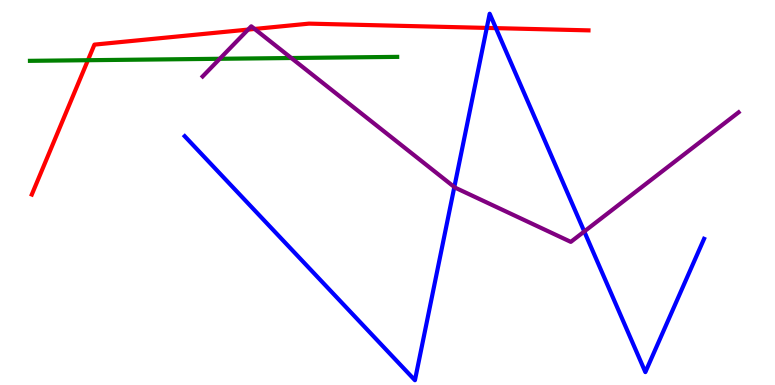[{'lines': ['blue', 'red'], 'intersections': [{'x': 6.28, 'y': 9.27}, {'x': 6.4, 'y': 9.27}]}, {'lines': ['green', 'red'], 'intersections': [{'x': 1.13, 'y': 8.44}]}, {'lines': ['purple', 'red'], 'intersections': [{'x': 3.2, 'y': 9.23}, {'x': 3.29, 'y': 9.25}]}, {'lines': ['blue', 'green'], 'intersections': []}, {'lines': ['blue', 'purple'], 'intersections': [{'x': 5.86, 'y': 5.14}, {'x': 7.54, 'y': 3.99}]}, {'lines': ['green', 'purple'], 'intersections': [{'x': 2.84, 'y': 8.47}, {'x': 3.76, 'y': 8.49}]}]